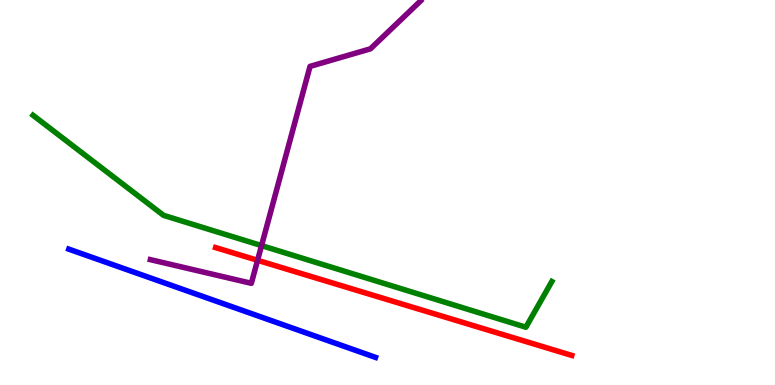[{'lines': ['blue', 'red'], 'intersections': []}, {'lines': ['green', 'red'], 'intersections': []}, {'lines': ['purple', 'red'], 'intersections': [{'x': 3.32, 'y': 3.24}]}, {'lines': ['blue', 'green'], 'intersections': []}, {'lines': ['blue', 'purple'], 'intersections': []}, {'lines': ['green', 'purple'], 'intersections': [{'x': 3.37, 'y': 3.62}]}]